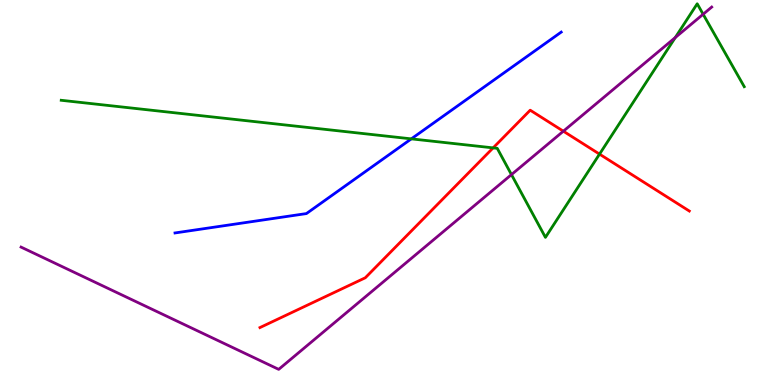[{'lines': ['blue', 'red'], 'intersections': []}, {'lines': ['green', 'red'], 'intersections': [{'x': 6.36, 'y': 6.16}, {'x': 7.74, 'y': 6.0}]}, {'lines': ['purple', 'red'], 'intersections': [{'x': 7.27, 'y': 6.59}]}, {'lines': ['blue', 'green'], 'intersections': [{'x': 5.31, 'y': 6.39}]}, {'lines': ['blue', 'purple'], 'intersections': []}, {'lines': ['green', 'purple'], 'intersections': [{'x': 6.6, 'y': 5.46}, {'x': 8.71, 'y': 9.02}, {'x': 9.07, 'y': 9.63}]}]